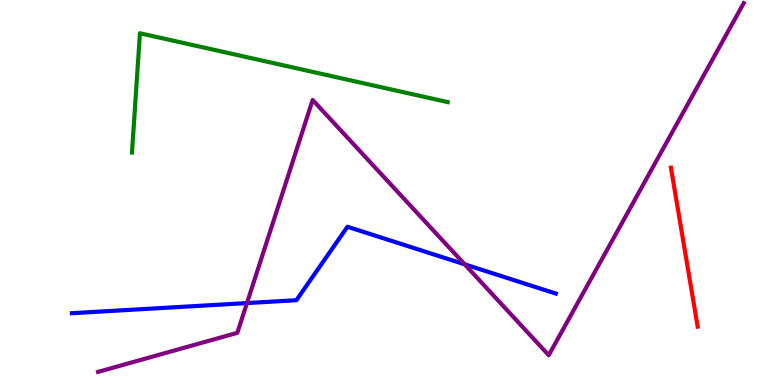[{'lines': ['blue', 'red'], 'intersections': []}, {'lines': ['green', 'red'], 'intersections': []}, {'lines': ['purple', 'red'], 'intersections': []}, {'lines': ['blue', 'green'], 'intersections': []}, {'lines': ['blue', 'purple'], 'intersections': [{'x': 3.19, 'y': 2.13}, {'x': 6.0, 'y': 3.13}]}, {'lines': ['green', 'purple'], 'intersections': []}]